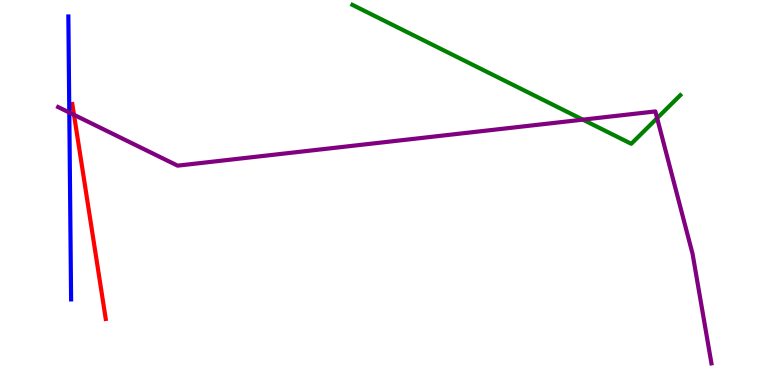[{'lines': ['blue', 'red'], 'intersections': []}, {'lines': ['green', 'red'], 'intersections': []}, {'lines': ['purple', 'red'], 'intersections': [{'x': 0.955, 'y': 7.02}]}, {'lines': ['blue', 'green'], 'intersections': []}, {'lines': ['blue', 'purple'], 'intersections': [{'x': 0.894, 'y': 7.08}]}, {'lines': ['green', 'purple'], 'intersections': [{'x': 7.52, 'y': 6.89}, {'x': 8.48, 'y': 6.93}]}]